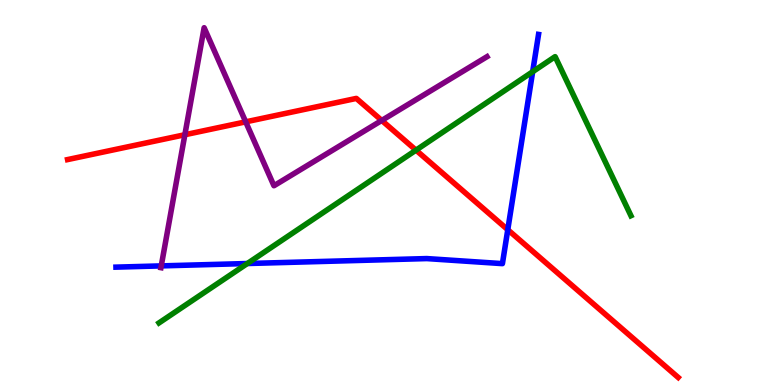[{'lines': ['blue', 'red'], 'intersections': [{'x': 6.55, 'y': 4.03}]}, {'lines': ['green', 'red'], 'intersections': [{'x': 5.37, 'y': 6.1}]}, {'lines': ['purple', 'red'], 'intersections': [{'x': 2.39, 'y': 6.5}, {'x': 3.17, 'y': 6.84}, {'x': 4.93, 'y': 6.87}]}, {'lines': ['blue', 'green'], 'intersections': [{'x': 3.19, 'y': 3.16}, {'x': 6.87, 'y': 8.14}]}, {'lines': ['blue', 'purple'], 'intersections': [{'x': 2.08, 'y': 3.09}]}, {'lines': ['green', 'purple'], 'intersections': []}]